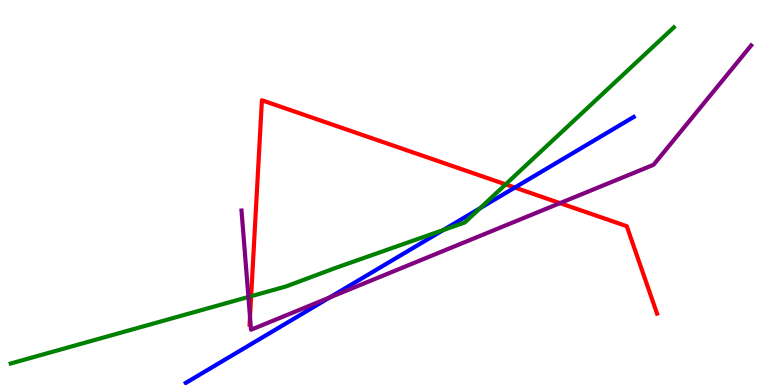[{'lines': ['blue', 'red'], 'intersections': [{'x': 6.64, 'y': 5.13}]}, {'lines': ['green', 'red'], 'intersections': [{'x': 3.24, 'y': 2.31}, {'x': 6.52, 'y': 5.21}]}, {'lines': ['purple', 'red'], 'intersections': [{'x': 3.23, 'y': 1.77}, {'x': 7.23, 'y': 4.72}]}, {'lines': ['blue', 'green'], 'intersections': [{'x': 5.72, 'y': 4.02}, {'x': 6.2, 'y': 4.59}]}, {'lines': ['blue', 'purple'], 'intersections': [{'x': 4.25, 'y': 2.27}]}, {'lines': ['green', 'purple'], 'intersections': [{'x': 3.21, 'y': 2.29}]}]